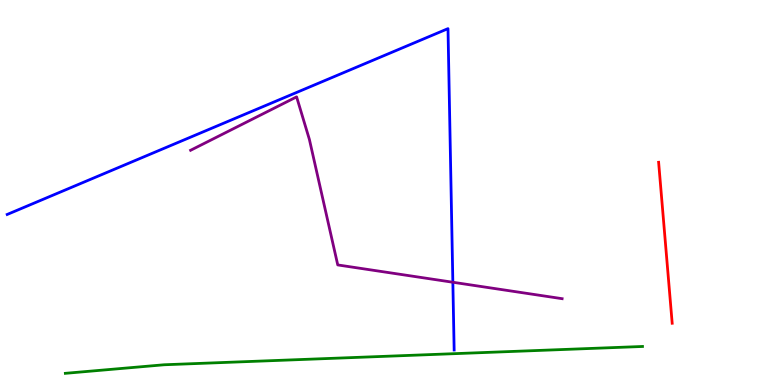[{'lines': ['blue', 'red'], 'intersections': []}, {'lines': ['green', 'red'], 'intersections': []}, {'lines': ['purple', 'red'], 'intersections': []}, {'lines': ['blue', 'green'], 'intersections': []}, {'lines': ['blue', 'purple'], 'intersections': [{'x': 5.84, 'y': 2.67}]}, {'lines': ['green', 'purple'], 'intersections': []}]